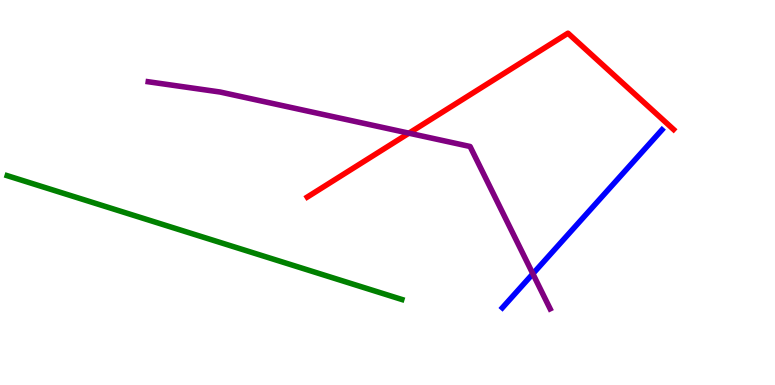[{'lines': ['blue', 'red'], 'intersections': []}, {'lines': ['green', 'red'], 'intersections': []}, {'lines': ['purple', 'red'], 'intersections': [{'x': 5.28, 'y': 6.54}]}, {'lines': ['blue', 'green'], 'intersections': []}, {'lines': ['blue', 'purple'], 'intersections': [{'x': 6.88, 'y': 2.89}]}, {'lines': ['green', 'purple'], 'intersections': []}]